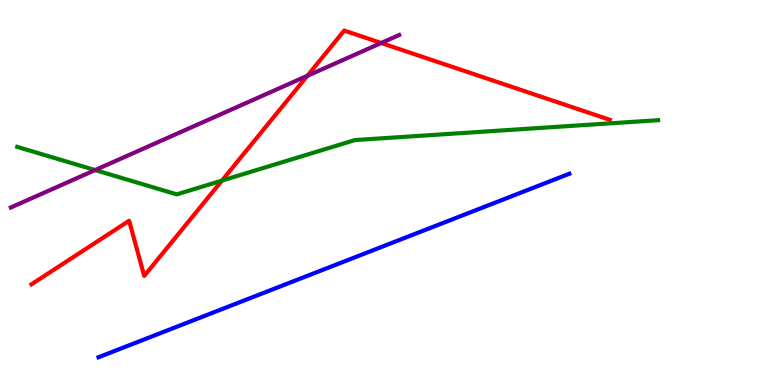[{'lines': ['blue', 'red'], 'intersections': []}, {'lines': ['green', 'red'], 'intersections': [{'x': 2.86, 'y': 5.31}]}, {'lines': ['purple', 'red'], 'intersections': [{'x': 3.97, 'y': 8.03}, {'x': 4.92, 'y': 8.88}]}, {'lines': ['blue', 'green'], 'intersections': []}, {'lines': ['blue', 'purple'], 'intersections': []}, {'lines': ['green', 'purple'], 'intersections': [{'x': 1.23, 'y': 5.58}]}]